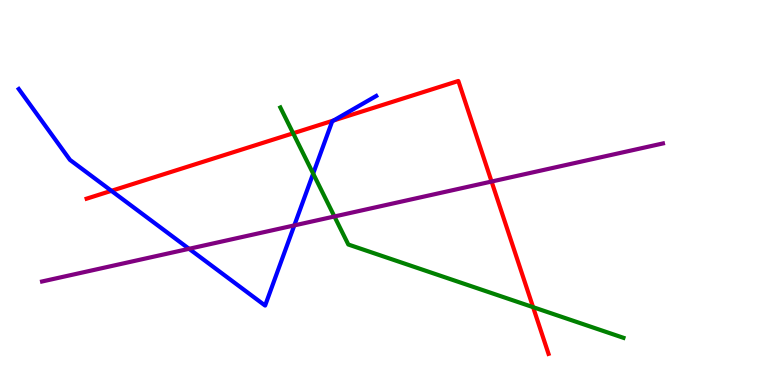[{'lines': ['blue', 'red'], 'intersections': [{'x': 1.44, 'y': 5.04}, {'x': 4.31, 'y': 6.87}]}, {'lines': ['green', 'red'], 'intersections': [{'x': 3.78, 'y': 6.54}, {'x': 6.88, 'y': 2.02}]}, {'lines': ['purple', 'red'], 'intersections': [{'x': 6.34, 'y': 5.28}]}, {'lines': ['blue', 'green'], 'intersections': [{'x': 4.04, 'y': 5.49}]}, {'lines': ['blue', 'purple'], 'intersections': [{'x': 2.44, 'y': 3.54}, {'x': 3.8, 'y': 4.15}]}, {'lines': ['green', 'purple'], 'intersections': [{'x': 4.32, 'y': 4.38}]}]